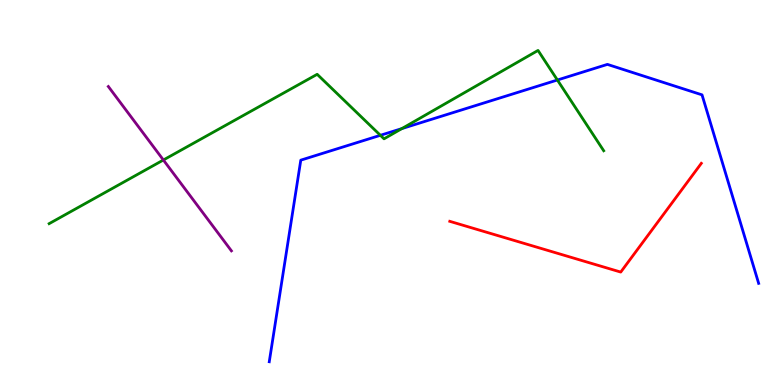[{'lines': ['blue', 'red'], 'intersections': []}, {'lines': ['green', 'red'], 'intersections': []}, {'lines': ['purple', 'red'], 'intersections': []}, {'lines': ['blue', 'green'], 'intersections': [{'x': 4.91, 'y': 6.49}, {'x': 5.19, 'y': 6.66}, {'x': 7.19, 'y': 7.92}]}, {'lines': ['blue', 'purple'], 'intersections': []}, {'lines': ['green', 'purple'], 'intersections': [{'x': 2.11, 'y': 5.84}]}]